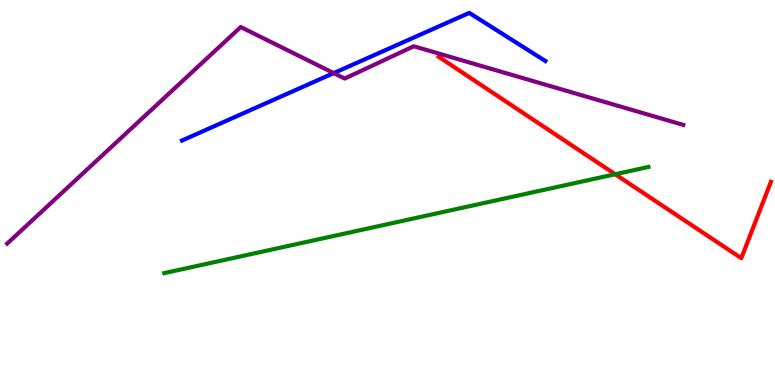[{'lines': ['blue', 'red'], 'intersections': []}, {'lines': ['green', 'red'], 'intersections': [{'x': 7.94, 'y': 5.47}]}, {'lines': ['purple', 'red'], 'intersections': []}, {'lines': ['blue', 'green'], 'intersections': []}, {'lines': ['blue', 'purple'], 'intersections': [{'x': 4.31, 'y': 8.1}]}, {'lines': ['green', 'purple'], 'intersections': []}]